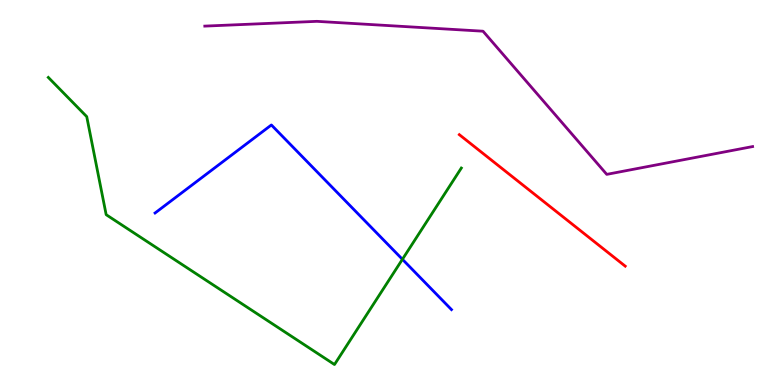[{'lines': ['blue', 'red'], 'intersections': []}, {'lines': ['green', 'red'], 'intersections': []}, {'lines': ['purple', 'red'], 'intersections': []}, {'lines': ['blue', 'green'], 'intersections': [{'x': 5.19, 'y': 3.26}]}, {'lines': ['blue', 'purple'], 'intersections': []}, {'lines': ['green', 'purple'], 'intersections': []}]